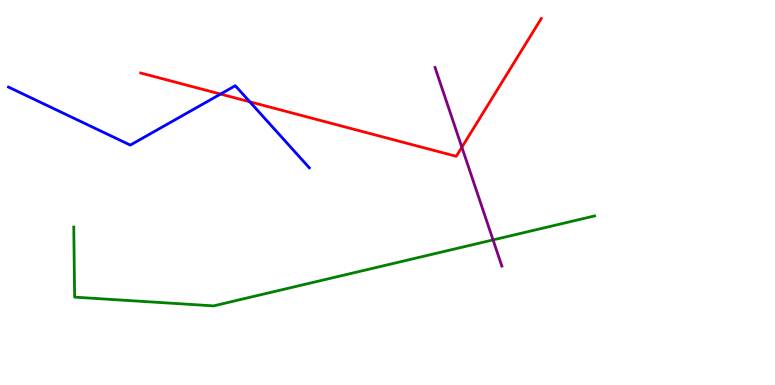[{'lines': ['blue', 'red'], 'intersections': [{'x': 2.85, 'y': 7.56}, {'x': 3.22, 'y': 7.36}]}, {'lines': ['green', 'red'], 'intersections': []}, {'lines': ['purple', 'red'], 'intersections': [{'x': 5.96, 'y': 6.18}]}, {'lines': ['blue', 'green'], 'intersections': []}, {'lines': ['blue', 'purple'], 'intersections': []}, {'lines': ['green', 'purple'], 'intersections': [{'x': 6.36, 'y': 3.77}]}]